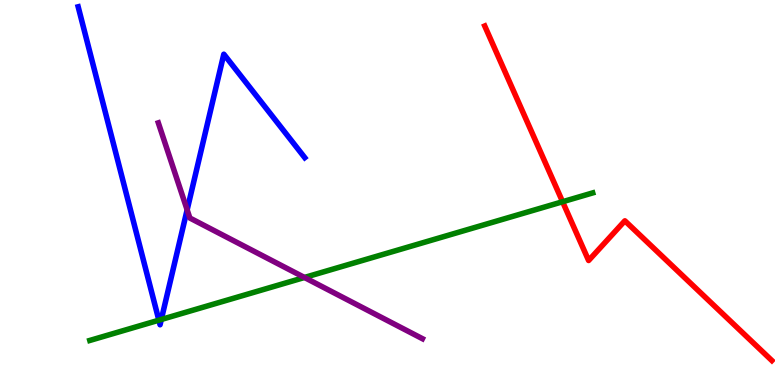[{'lines': ['blue', 'red'], 'intersections': []}, {'lines': ['green', 'red'], 'intersections': [{'x': 7.26, 'y': 4.76}]}, {'lines': ['purple', 'red'], 'intersections': []}, {'lines': ['blue', 'green'], 'intersections': [{'x': 2.05, 'y': 1.68}, {'x': 2.08, 'y': 1.7}]}, {'lines': ['blue', 'purple'], 'intersections': [{'x': 2.41, 'y': 4.55}]}, {'lines': ['green', 'purple'], 'intersections': [{'x': 3.93, 'y': 2.79}]}]